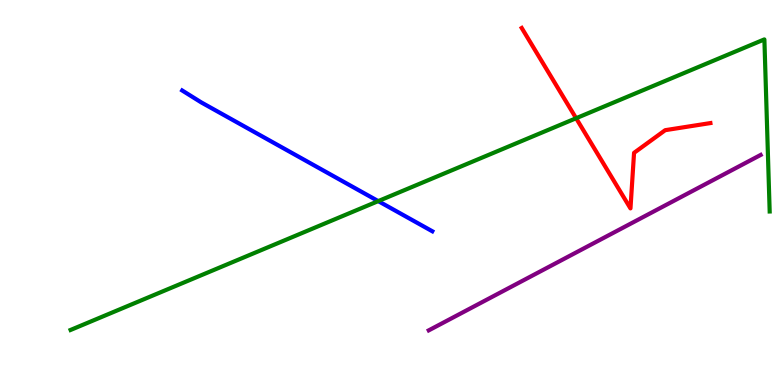[{'lines': ['blue', 'red'], 'intersections': []}, {'lines': ['green', 'red'], 'intersections': [{'x': 7.43, 'y': 6.93}]}, {'lines': ['purple', 'red'], 'intersections': []}, {'lines': ['blue', 'green'], 'intersections': [{'x': 4.88, 'y': 4.78}]}, {'lines': ['blue', 'purple'], 'intersections': []}, {'lines': ['green', 'purple'], 'intersections': []}]